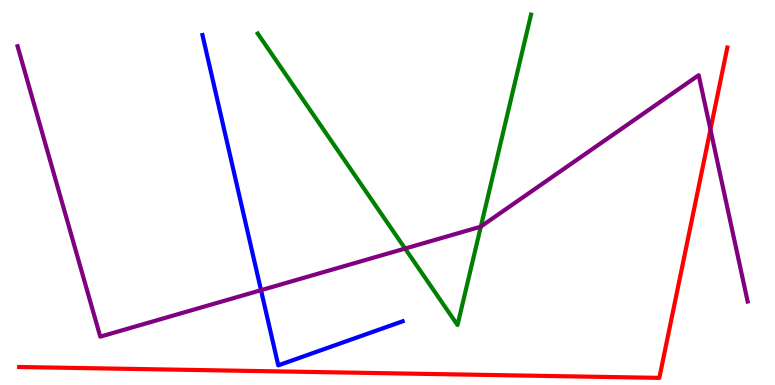[{'lines': ['blue', 'red'], 'intersections': []}, {'lines': ['green', 'red'], 'intersections': []}, {'lines': ['purple', 'red'], 'intersections': [{'x': 9.17, 'y': 6.64}]}, {'lines': ['blue', 'green'], 'intersections': []}, {'lines': ['blue', 'purple'], 'intersections': [{'x': 3.37, 'y': 2.46}]}, {'lines': ['green', 'purple'], 'intersections': [{'x': 5.23, 'y': 3.54}, {'x': 6.2, 'y': 4.12}]}]